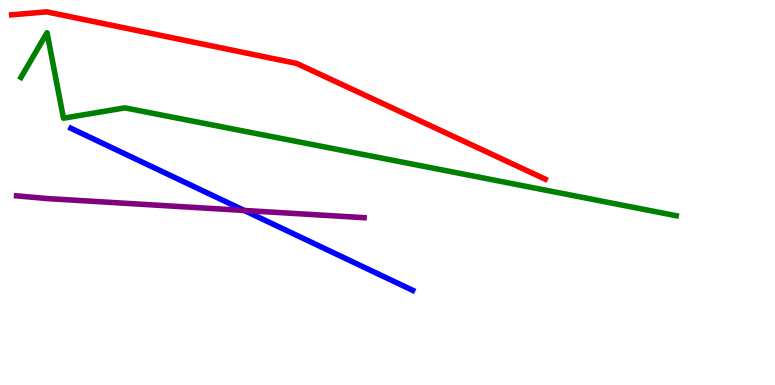[{'lines': ['blue', 'red'], 'intersections': []}, {'lines': ['green', 'red'], 'intersections': []}, {'lines': ['purple', 'red'], 'intersections': []}, {'lines': ['blue', 'green'], 'intersections': []}, {'lines': ['blue', 'purple'], 'intersections': [{'x': 3.15, 'y': 4.53}]}, {'lines': ['green', 'purple'], 'intersections': []}]